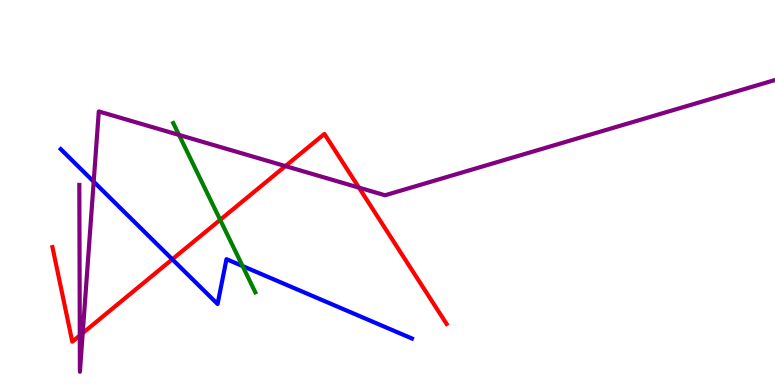[{'lines': ['blue', 'red'], 'intersections': [{'x': 2.22, 'y': 3.27}]}, {'lines': ['green', 'red'], 'intersections': [{'x': 2.84, 'y': 4.29}]}, {'lines': ['purple', 'red'], 'intersections': [{'x': 1.03, 'y': 1.29}, {'x': 1.07, 'y': 1.35}, {'x': 3.68, 'y': 5.69}, {'x': 4.63, 'y': 5.13}]}, {'lines': ['blue', 'green'], 'intersections': [{'x': 3.13, 'y': 3.09}]}, {'lines': ['blue', 'purple'], 'intersections': [{'x': 1.21, 'y': 5.28}]}, {'lines': ['green', 'purple'], 'intersections': [{'x': 2.31, 'y': 6.5}]}]